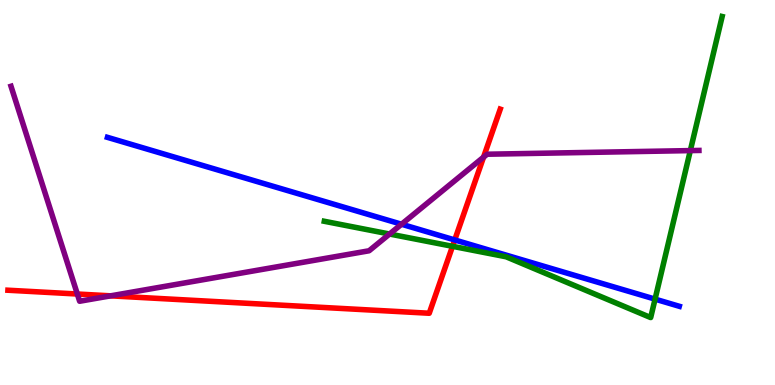[{'lines': ['blue', 'red'], 'intersections': [{'x': 5.87, 'y': 3.77}]}, {'lines': ['green', 'red'], 'intersections': [{'x': 5.84, 'y': 3.6}]}, {'lines': ['purple', 'red'], 'intersections': [{'x': 0.998, 'y': 2.36}, {'x': 1.43, 'y': 2.32}, {'x': 6.24, 'y': 5.92}]}, {'lines': ['blue', 'green'], 'intersections': [{'x': 8.45, 'y': 2.23}]}, {'lines': ['blue', 'purple'], 'intersections': [{'x': 5.18, 'y': 4.18}]}, {'lines': ['green', 'purple'], 'intersections': [{'x': 5.03, 'y': 3.92}, {'x': 8.91, 'y': 6.09}]}]